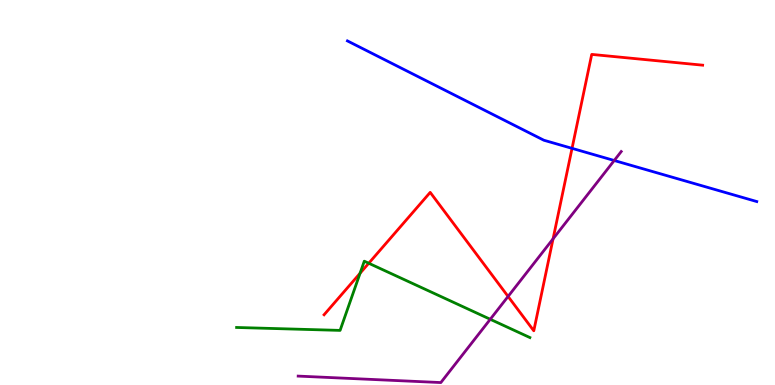[{'lines': ['blue', 'red'], 'intersections': [{'x': 7.38, 'y': 6.15}]}, {'lines': ['green', 'red'], 'intersections': [{'x': 4.65, 'y': 2.9}, {'x': 4.76, 'y': 3.16}]}, {'lines': ['purple', 'red'], 'intersections': [{'x': 6.56, 'y': 2.3}, {'x': 7.14, 'y': 3.8}]}, {'lines': ['blue', 'green'], 'intersections': []}, {'lines': ['blue', 'purple'], 'intersections': [{'x': 7.93, 'y': 5.83}]}, {'lines': ['green', 'purple'], 'intersections': [{'x': 6.33, 'y': 1.71}]}]